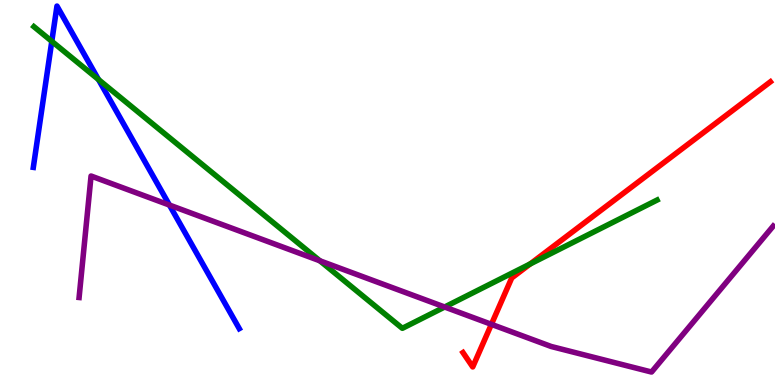[{'lines': ['blue', 'red'], 'intersections': []}, {'lines': ['green', 'red'], 'intersections': [{'x': 6.84, 'y': 3.14}]}, {'lines': ['purple', 'red'], 'intersections': [{'x': 6.34, 'y': 1.58}]}, {'lines': ['blue', 'green'], 'intersections': [{'x': 0.668, 'y': 8.93}, {'x': 1.27, 'y': 7.93}]}, {'lines': ['blue', 'purple'], 'intersections': [{'x': 2.19, 'y': 4.67}]}, {'lines': ['green', 'purple'], 'intersections': [{'x': 4.13, 'y': 3.23}, {'x': 5.74, 'y': 2.03}]}]